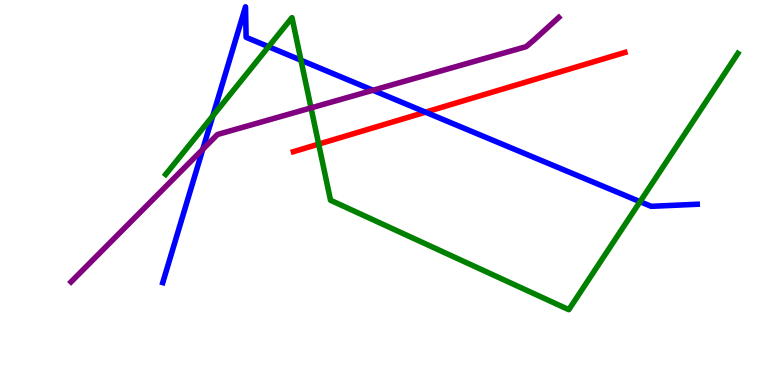[{'lines': ['blue', 'red'], 'intersections': [{'x': 5.49, 'y': 7.09}]}, {'lines': ['green', 'red'], 'intersections': [{'x': 4.11, 'y': 6.26}]}, {'lines': ['purple', 'red'], 'intersections': []}, {'lines': ['blue', 'green'], 'intersections': [{'x': 2.75, 'y': 6.99}, {'x': 3.47, 'y': 8.79}, {'x': 3.88, 'y': 8.44}, {'x': 8.26, 'y': 4.76}]}, {'lines': ['blue', 'purple'], 'intersections': [{'x': 2.62, 'y': 6.12}, {'x': 4.81, 'y': 7.66}]}, {'lines': ['green', 'purple'], 'intersections': [{'x': 4.01, 'y': 7.2}]}]